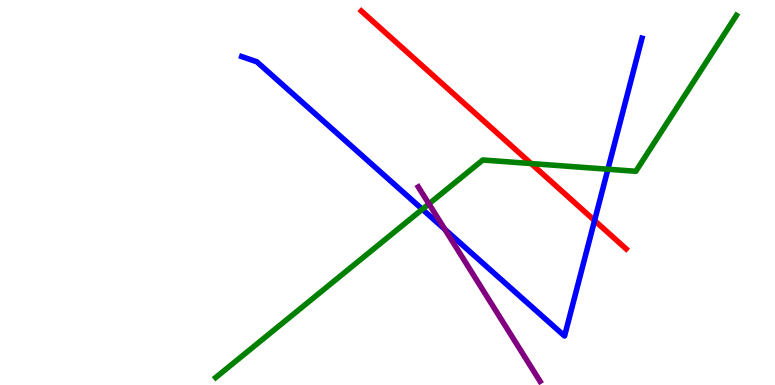[{'lines': ['blue', 'red'], 'intersections': [{'x': 7.67, 'y': 4.27}]}, {'lines': ['green', 'red'], 'intersections': [{'x': 6.85, 'y': 5.75}]}, {'lines': ['purple', 'red'], 'intersections': []}, {'lines': ['blue', 'green'], 'intersections': [{'x': 5.45, 'y': 4.56}, {'x': 7.84, 'y': 5.6}]}, {'lines': ['blue', 'purple'], 'intersections': [{'x': 5.74, 'y': 4.04}]}, {'lines': ['green', 'purple'], 'intersections': [{'x': 5.53, 'y': 4.7}]}]